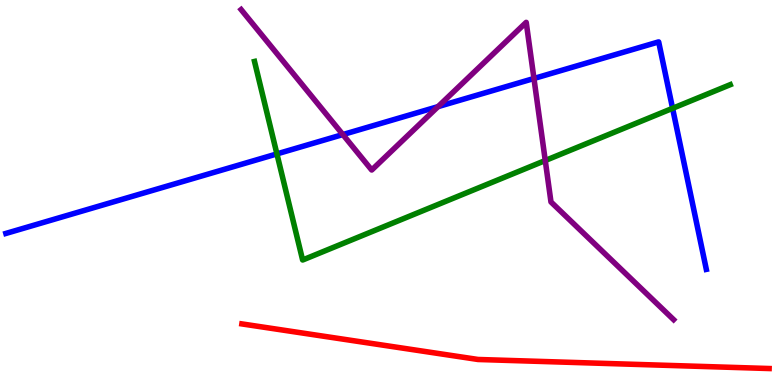[{'lines': ['blue', 'red'], 'intersections': []}, {'lines': ['green', 'red'], 'intersections': []}, {'lines': ['purple', 'red'], 'intersections': []}, {'lines': ['blue', 'green'], 'intersections': [{'x': 3.57, 'y': 6.0}, {'x': 8.68, 'y': 7.19}]}, {'lines': ['blue', 'purple'], 'intersections': [{'x': 4.42, 'y': 6.5}, {'x': 5.65, 'y': 7.23}, {'x': 6.89, 'y': 7.96}]}, {'lines': ['green', 'purple'], 'intersections': [{'x': 7.04, 'y': 5.83}]}]